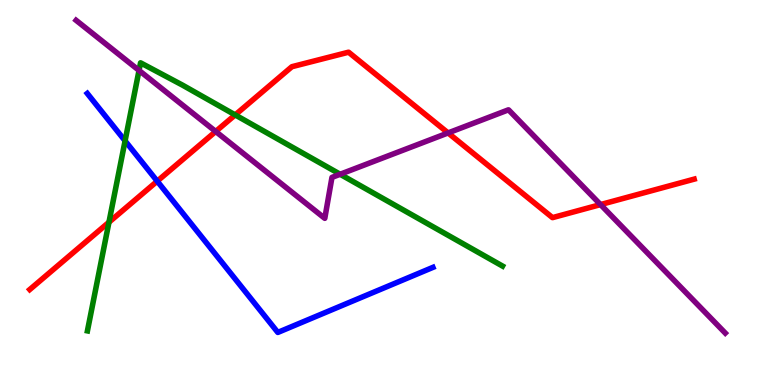[{'lines': ['blue', 'red'], 'intersections': [{'x': 2.03, 'y': 5.29}]}, {'lines': ['green', 'red'], 'intersections': [{'x': 1.41, 'y': 4.23}, {'x': 3.03, 'y': 7.02}]}, {'lines': ['purple', 'red'], 'intersections': [{'x': 2.78, 'y': 6.59}, {'x': 5.78, 'y': 6.55}, {'x': 7.75, 'y': 4.69}]}, {'lines': ['blue', 'green'], 'intersections': [{'x': 1.61, 'y': 6.34}]}, {'lines': ['blue', 'purple'], 'intersections': []}, {'lines': ['green', 'purple'], 'intersections': [{'x': 1.79, 'y': 8.17}, {'x': 4.39, 'y': 5.47}]}]